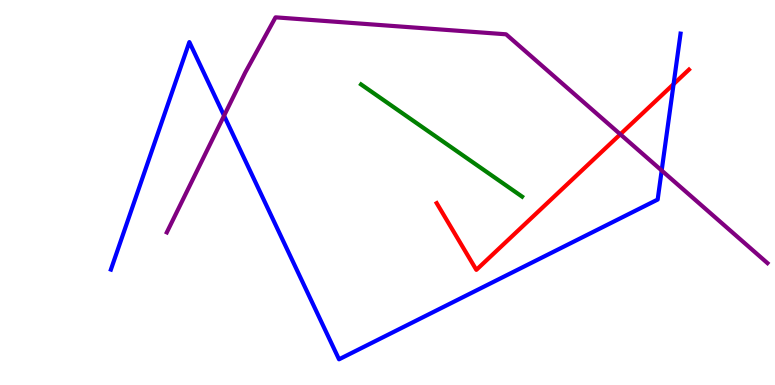[{'lines': ['blue', 'red'], 'intersections': [{'x': 8.69, 'y': 7.82}]}, {'lines': ['green', 'red'], 'intersections': []}, {'lines': ['purple', 'red'], 'intersections': [{'x': 8.0, 'y': 6.51}]}, {'lines': ['blue', 'green'], 'intersections': []}, {'lines': ['blue', 'purple'], 'intersections': [{'x': 2.89, 'y': 7.0}, {'x': 8.54, 'y': 5.57}]}, {'lines': ['green', 'purple'], 'intersections': []}]